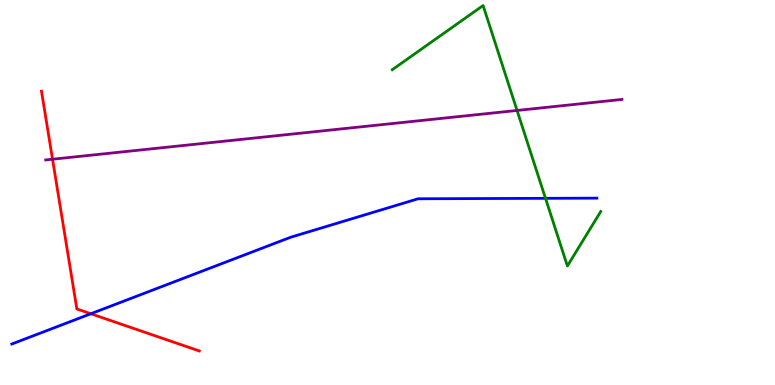[{'lines': ['blue', 'red'], 'intersections': [{'x': 1.17, 'y': 1.85}]}, {'lines': ['green', 'red'], 'intersections': []}, {'lines': ['purple', 'red'], 'intersections': [{'x': 0.678, 'y': 5.86}]}, {'lines': ['blue', 'green'], 'intersections': [{'x': 7.04, 'y': 4.85}]}, {'lines': ['blue', 'purple'], 'intersections': []}, {'lines': ['green', 'purple'], 'intersections': [{'x': 6.67, 'y': 7.13}]}]